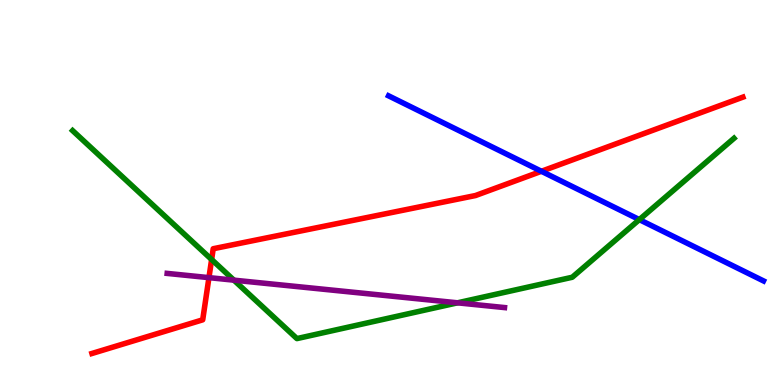[{'lines': ['blue', 'red'], 'intersections': [{'x': 6.99, 'y': 5.55}]}, {'lines': ['green', 'red'], 'intersections': [{'x': 2.73, 'y': 3.26}]}, {'lines': ['purple', 'red'], 'intersections': [{'x': 2.7, 'y': 2.79}]}, {'lines': ['blue', 'green'], 'intersections': [{'x': 8.25, 'y': 4.3}]}, {'lines': ['blue', 'purple'], 'intersections': []}, {'lines': ['green', 'purple'], 'intersections': [{'x': 3.02, 'y': 2.72}, {'x': 5.9, 'y': 2.13}]}]